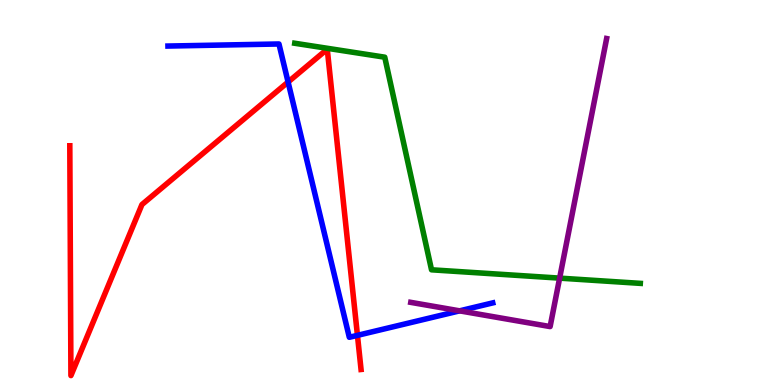[{'lines': ['blue', 'red'], 'intersections': [{'x': 3.72, 'y': 7.87}, {'x': 4.61, 'y': 1.29}]}, {'lines': ['green', 'red'], 'intersections': []}, {'lines': ['purple', 'red'], 'intersections': []}, {'lines': ['blue', 'green'], 'intersections': []}, {'lines': ['blue', 'purple'], 'intersections': [{'x': 5.93, 'y': 1.93}]}, {'lines': ['green', 'purple'], 'intersections': [{'x': 7.22, 'y': 2.78}]}]